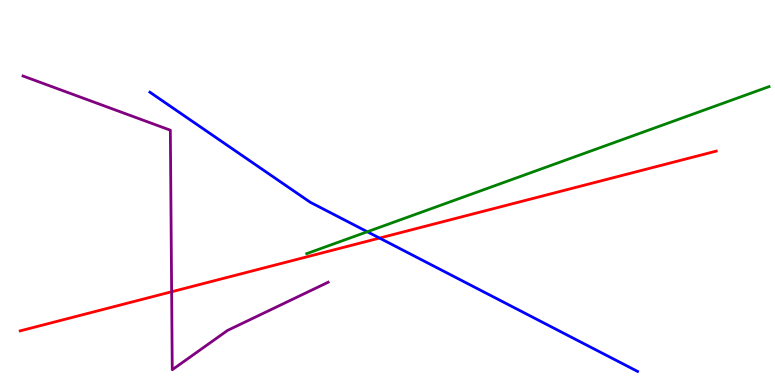[{'lines': ['blue', 'red'], 'intersections': [{'x': 4.9, 'y': 3.82}]}, {'lines': ['green', 'red'], 'intersections': []}, {'lines': ['purple', 'red'], 'intersections': [{'x': 2.21, 'y': 2.42}]}, {'lines': ['blue', 'green'], 'intersections': [{'x': 4.74, 'y': 3.98}]}, {'lines': ['blue', 'purple'], 'intersections': []}, {'lines': ['green', 'purple'], 'intersections': []}]